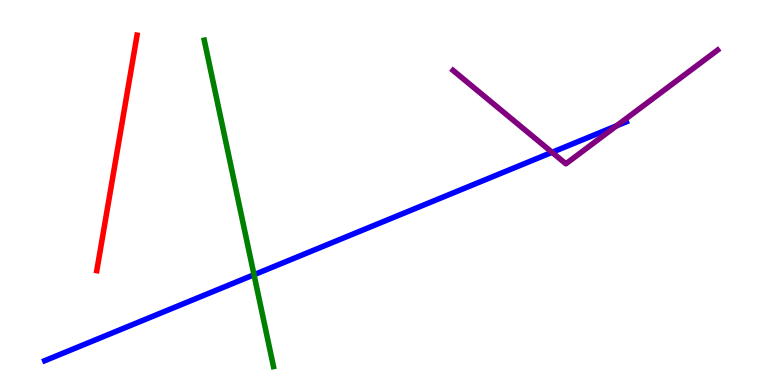[{'lines': ['blue', 'red'], 'intersections': []}, {'lines': ['green', 'red'], 'intersections': []}, {'lines': ['purple', 'red'], 'intersections': []}, {'lines': ['blue', 'green'], 'intersections': [{'x': 3.28, 'y': 2.86}]}, {'lines': ['blue', 'purple'], 'intersections': [{'x': 7.12, 'y': 6.04}, {'x': 7.96, 'y': 6.73}]}, {'lines': ['green', 'purple'], 'intersections': []}]